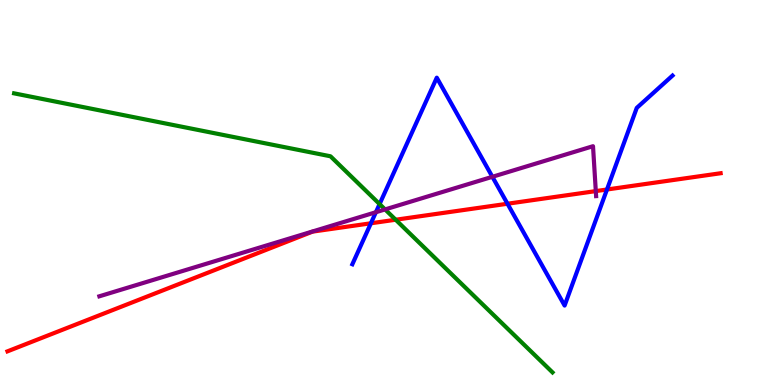[{'lines': ['blue', 'red'], 'intersections': [{'x': 4.79, 'y': 4.2}, {'x': 6.55, 'y': 4.71}, {'x': 7.83, 'y': 5.08}]}, {'lines': ['green', 'red'], 'intersections': [{'x': 5.11, 'y': 4.29}]}, {'lines': ['purple', 'red'], 'intersections': [{'x': 7.69, 'y': 5.04}]}, {'lines': ['blue', 'green'], 'intersections': [{'x': 4.9, 'y': 4.7}]}, {'lines': ['blue', 'purple'], 'intersections': [{'x': 4.85, 'y': 4.49}, {'x': 6.35, 'y': 5.41}]}, {'lines': ['green', 'purple'], 'intersections': [{'x': 4.97, 'y': 4.56}]}]